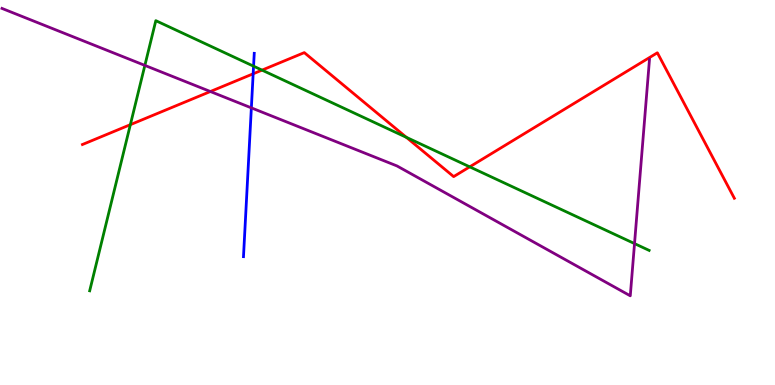[{'lines': ['blue', 'red'], 'intersections': [{'x': 3.27, 'y': 8.08}]}, {'lines': ['green', 'red'], 'intersections': [{'x': 1.68, 'y': 6.76}, {'x': 3.38, 'y': 8.18}, {'x': 5.24, 'y': 6.43}, {'x': 6.06, 'y': 5.67}]}, {'lines': ['purple', 'red'], 'intersections': [{'x': 2.71, 'y': 7.62}]}, {'lines': ['blue', 'green'], 'intersections': [{'x': 3.27, 'y': 8.28}]}, {'lines': ['blue', 'purple'], 'intersections': [{'x': 3.24, 'y': 7.2}]}, {'lines': ['green', 'purple'], 'intersections': [{'x': 1.87, 'y': 8.3}, {'x': 8.19, 'y': 3.67}]}]